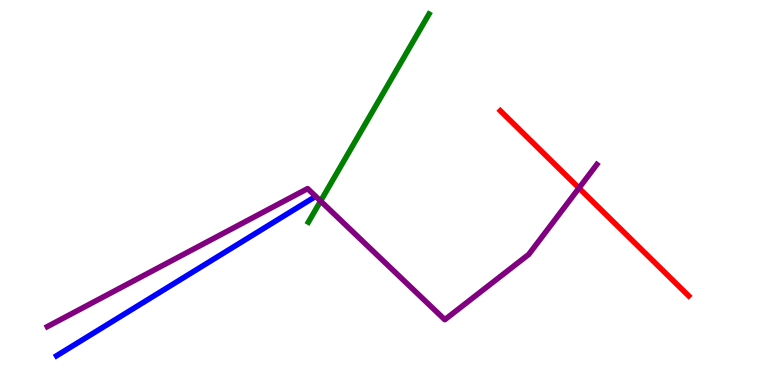[{'lines': ['blue', 'red'], 'intersections': []}, {'lines': ['green', 'red'], 'intersections': []}, {'lines': ['purple', 'red'], 'intersections': [{'x': 7.47, 'y': 5.12}]}, {'lines': ['blue', 'green'], 'intersections': []}, {'lines': ['blue', 'purple'], 'intersections': []}, {'lines': ['green', 'purple'], 'intersections': [{'x': 4.14, 'y': 4.78}]}]